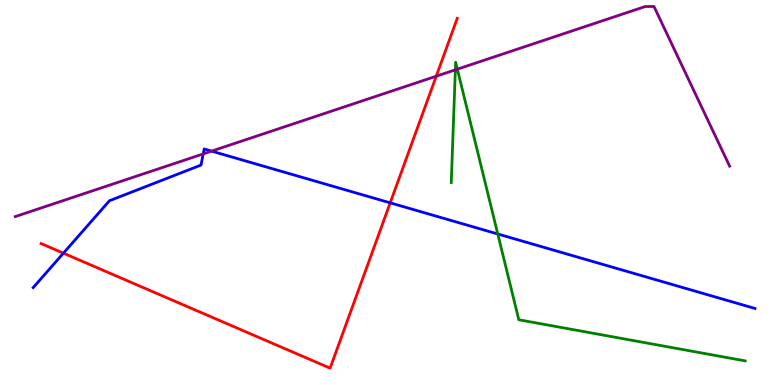[{'lines': ['blue', 'red'], 'intersections': [{'x': 0.818, 'y': 3.42}, {'x': 5.03, 'y': 4.73}]}, {'lines': ['green', 'red'], 'intersections': []}, {'lines': ['purple', 'red'], 'intersections': [{'x': 5.63, 'y': 8.02}]}, {'lines': ['blue', 'green'], 'intersections': [{'x': 6.42, 'y': 3.92}]}, {'lines': ['blue', 'purple'], 'intersections': [{'x': 2.62, 'y': 6.0}, {'x': 2.73, 'y': 6.07}]}, {'lines': ['green', 'purple'], 'intersections': [{'x': 5.88, 'y': 8.19}, {'x': 5.9, 'y': 8.2}]}]